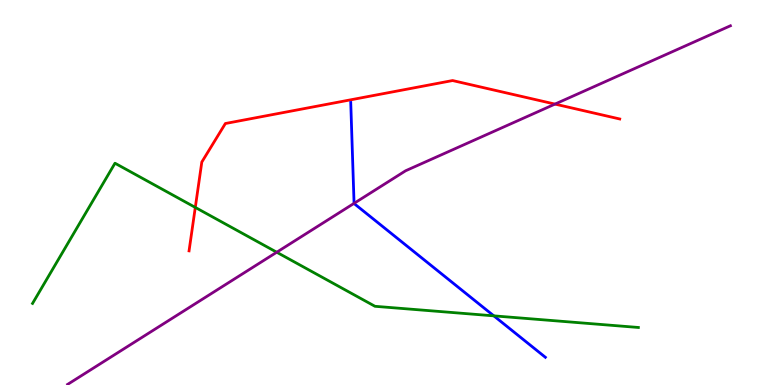[{'lines': ['blue', 'red'], 'intersections': []}, {'lines': ['green', 'red'], 'intersections': [{'x': 2.52, 'y': 4.61}]}, {'lines': ['purple', 'red'], 'intersections': [{'x': 7.16, 'y': 7.3}]}, {'lines': ['blue', 'green'], 'intersections': [{'x': 6.37, 'y': 1.8}]}, {'lines': ['blue', 'purple'], 'intersections': [{'x': 4.57, 'y': 4.72}]}, {'lines': ['green', 'purple'], 'intersections': [{'x': 3.57, 'y': 3.45}]}]